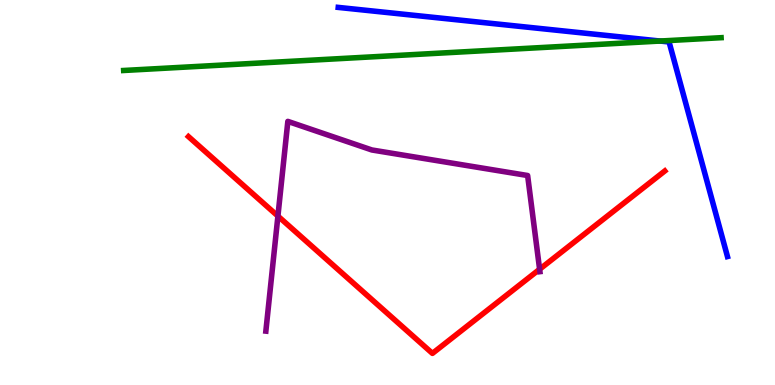[{'lines': ['blue', 'red'], 'intersections': []}, {'lines': ['green', 'red'], 'intersections': []}, {'lines': ['purple', 'red'], 'intersections': [{'x': 3.59, 'y': 4.39}, {'x': 6.96, 'y': 3.01}]}, {'lines': ['blue', 'green'], 'intersections': [{'x': 8.52, 'y': 8.93}]}, {'lines': ['blue', 'purple'], 'intersections': []}, {'lines': ['green', 'purple'], 'intersections': []}]